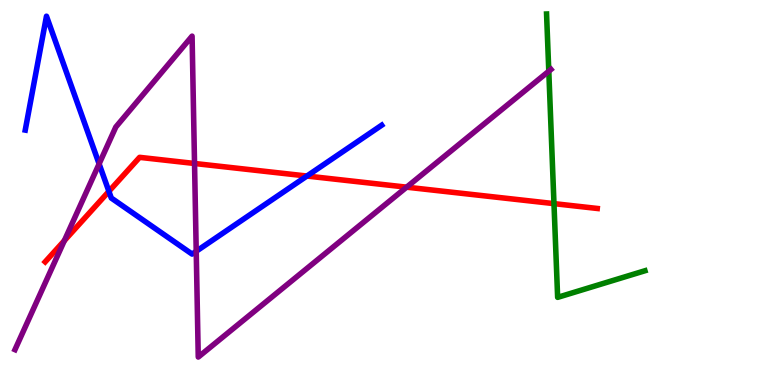[{'lines': ['blue', 'red'], 'intersections': [{'x': 1.41, 'y': 5.03}, {'x': 3.96, 'y': 5.43}]}, {'lines': ['green', 'red'], 'intersections': [{'x': 7.15, 'y': 4.71}]}, {'lines': ['purple', 'red'], 'intersections': [{'x': 0.83, 'y': 3.75}, {'x': 2.51, 'y': 5.75}, {'x': 5.25, 'y': 5.14}]}, {'lines': ['blue', 'green'], 'intersections': []}, {'lines': ['blue', 'purple'], 'intersections': [{'x': 1.28, 'y': 5.74}, {'x': 2.53, 'y': 3.47}]}, {'lines': ['green', 'purple'], 'intersections': [{'x': 7.08, 'y': 8.15}]}]